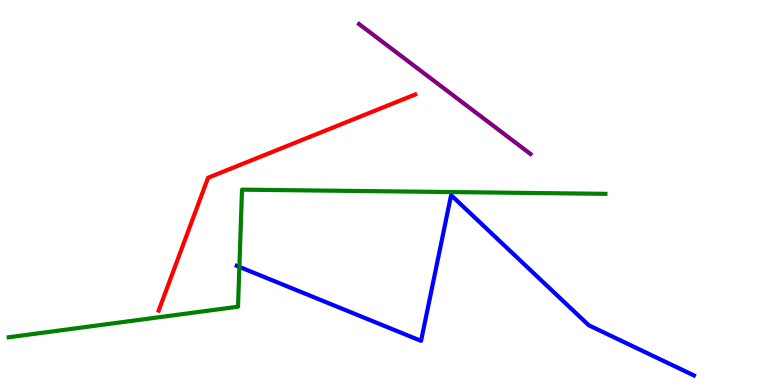[{'lines': ['blue', 'red'], 'intersections': []}, {'lines': ['green', 'red'], 'intersections': []}, {'lines': ['purple', 'red'], 'intersections': []}, {'lines': ['blue', 'green'], 'intersections': [{'x': 3.09, 'y': 3.07}]}, {'lines': ['blue', 'purple'], 'intersections': []}, {'lines': ['green', 'purple'], 'intersections': []}]